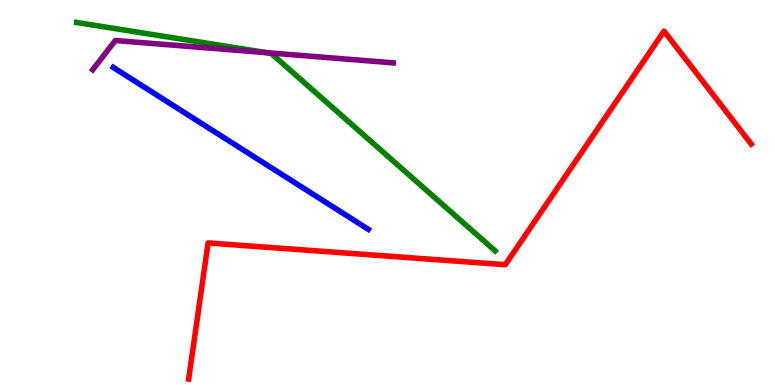[{'lines': ['blue', 'red'], 'intersections': []}, {'lines': ['green', 'red'], 'intersections': []}, {'lines': ['purple', 'red'], 'intersections': []}, {'lines': ['blue', 'green'], 'intersections': []}, {'lines': ['blue', 'purple'], 'intersections': []}, {'lines': ['green', 'purple'], 'intersections': [{'x': 3.44, 'y': 8.63}]}]